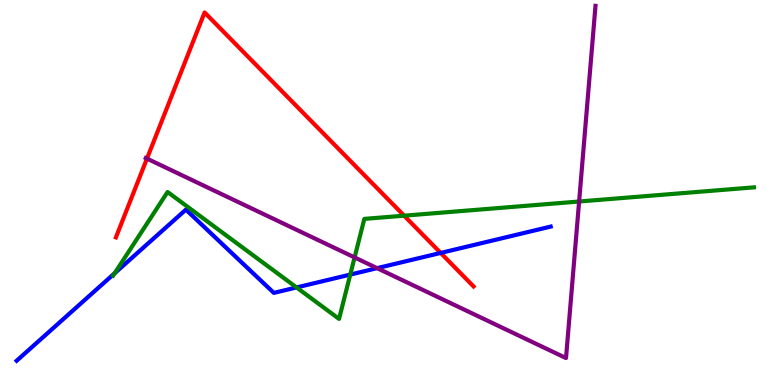[{'lines': ['blue', 'red'], 'intersections': [{'x': 5.69, 'y': 3.43}]}, {'lines': ['green', 'red'], 'intersections': [{'x': 5.21, 'y': 4.4}]}, {'lines': ['purple', 'red'], 'intersections': [{'x': 1.9, 'y': 5.88}]}, {'lines': ['blue', 'green'], 'intersections': [{'x': 1.48, 'y': 2.9}, {'x': 3.83, 'y': 2.53}, {'x': 4.52, 'y': 2.87}]}, {'lines': ['blue', 'purple'], 'intersections': [{'x': 4.87, 'y': 3.03}]}, {'lines': ['green', 'purple'], 'intersections': [{'x': 4.58, 'y': 3.31}, {'x': 7.47, 'y': 4.77}]}]